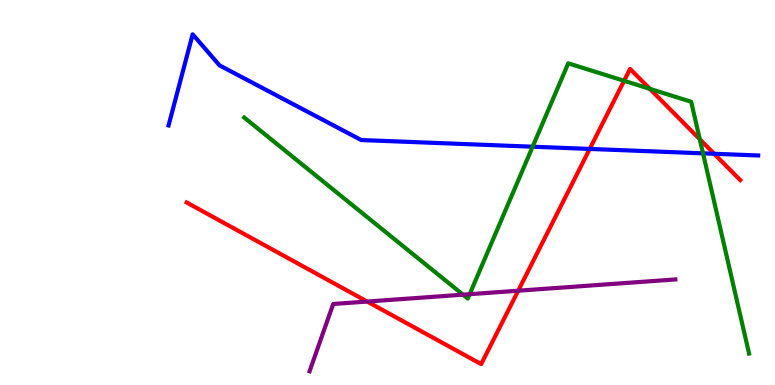[{'lines': ['blue', 'red'], 'intersections': [{'x': 7.61, 'y': 6.13}, {'x': 9.21, 'y': 6.01}]}, {'lines': ['green', 'red'], 'intersections': [{'x': 8.05, 'y': 7.9}, {'x': 8.38, 'y': 7.69}, {'x': 9.03, 'y': 6.38}]}, {'lines': ['purple', 'red'], 'intersections': [{'x': 4.74, 'y': 2.17}, {'x': 6.69, 'y': 2.45}]}, {'lines': ['blue', 'green'], 'intersections': [{'x': 6.87, 'y': 6.19}, {'x': 9.07, 'y': 6.02}]}, {'lines': ['blue', 'purple'], 'intersections': []}, {'lines': ['green', 'purple'], 'intersections': [{'x': 5.97, 'y': 2.35}, {'x': 6.06, 'y': 2.36}]}]